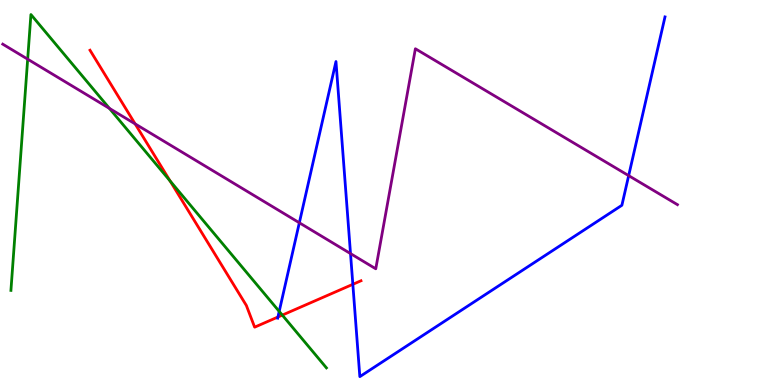[{'lines': ['blue', 'red'], 'intersections': [{'x': 3.59, 'y': 1.77}, {'x': 4.55, 'y': 2.62}]}, {'lines': ['green', 'red'], 'intersections': [{'x': 2.19, 'y': 5.3}, {'x': 3.64, 'y': 1.82}]}, {'lines': ['purple', 'red'], 'intersections': [{'x': 1.74, 'y': 6.78}]}, {'lines': ['blue', 'green'], 'intersections': [{'x': 3.6, 'y': 1.91}]}, {'lines': ['blue', 'purple'], 'intersections': [{'x': 3.86, 'y': 4.21}, {'x': 4.52, 'y': 3.41}, {'x': 8.11, 'y': 5.44}]}, {'lines': ['green', 'purple'], 'intersections': [{'x': 0.357, 'y': 8.46}, {'x': 1.41, 'y': 7.18}]}]